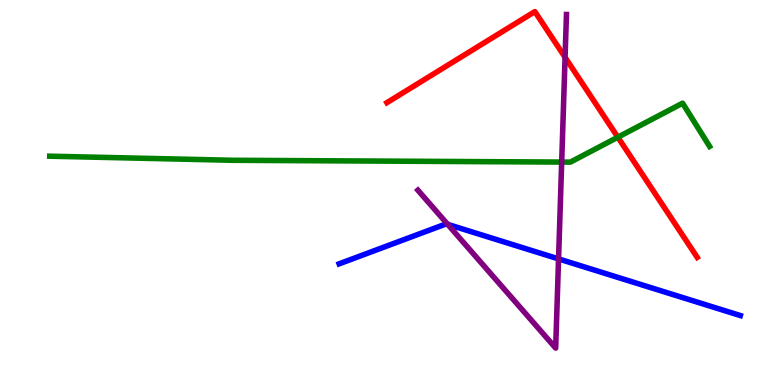[{'lines': ['blue', 'red'], 'intersections': []}, {'lines': ['green', 'red'], 'intersections': [{'x': 7.97, 'y': 6.44}]}, {'lines': ['purple', 'red'], 'intersections': [{'x': 7.29, 'y': 8.51}]}, {'lines': ['blue', 'green'], 'intersections': []}, {'lines': ['blue', 'purple'], 'intersections': [{'x': 5.78, 'y': 4.17}, {'x': 7.21, 'y': 3.28}]}, {'lines': ['green', 'purple'], 'intersections': [{'x': 7.25, 'y': 5.79}]}]